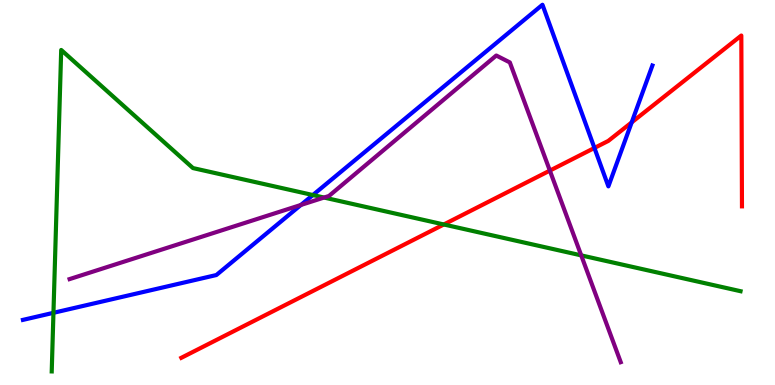[{'lines': ['blue', 'red'], 'intersections': [{'x': 7.67, 'y': 6.16}, {'x': 8.15, 'y': 6.82}]}, {'lines': ['green', 'red'], 'intersections': [{'x': 5.73, 'y': 4.17}]}, {'lines': ['purple', 'red'], 'intersections': [{'x': 7.09, 'y': 5.57}]}, {'lines': ['blue', 'green'], 'intersections': [{'x': 0.69, 'y': 1.88}, {'x': 4.04, 'y': 4.93}]}, {'lines': ['blue', 'purple'], 'intersections': [{'x': 3.88, 'y': 4.68}]}, {'lines': ['green', 'purple'], 'intersections': [{'x': 4.18, 'y': 4.87}, {'x': 7.5, 'y': 3.37}]}]